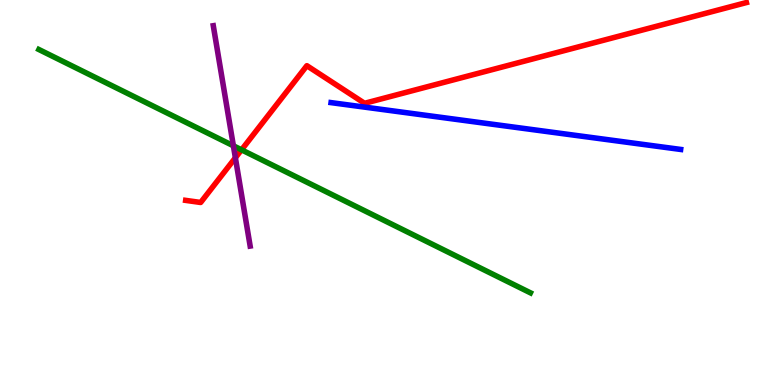[{'lines': ['blue', 'red'], 'intersections': []}, {'lines': ['green', 'red'], 'intersections': [{'x': 3.12, 'y': 6.11}]}, {'lines': ['purple', 'red'], 'intersections': [{'x': 3.04, 'y': 5.9}]}, {'lines': ['blue', 'green'], 'intersections': []}, {'lines': ['blue', 'purple'], 'intersections': []}, {'lines': ['green', 'purple'], 'intersections': [{'x': 3.01, 'y': 6.21}]}]